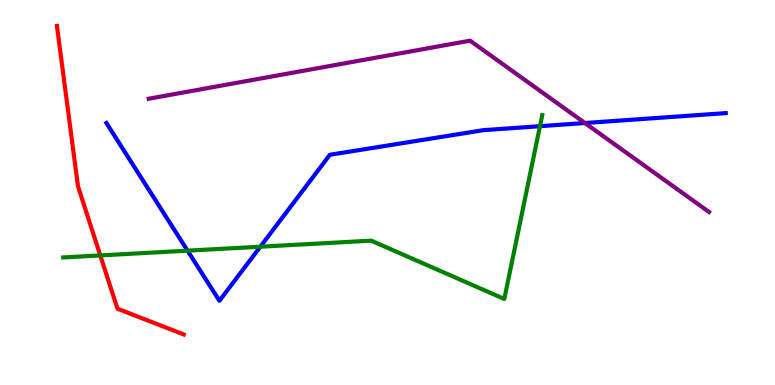[{'lines': ['blue', 'red'], 'intersections': []}, {'lines': ['green', 'red'], 'intersections': [{'x': 1.29, 'y': 3.37}]}, {'lines': ['purple', 'red'], 'intersections': []}, {'lines': ['blue', 'green'], 'intersections': [{'x': 2.42, 'y': 3.49}, {'x': 3.36, 'y': 3.59}, {'x': 6.97, 'y': 6.72}]}, {'lines': ['blue', 'purple'], 'intersections': [{'x': 7.55, 'y': 6.8}]}, {'lines': ['green', 'purple'], 'intersections': []}]